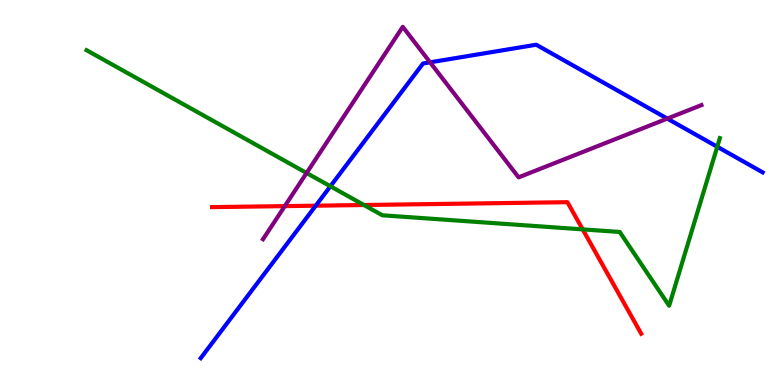[{'lines': ['blue', 'red'], 'intersections': [{'x': 4.07, 'y': 4.66}]}, {'lines': ['green', 'red'], 'intersections': [{'x': 4.7, 'y': 4.67}, {'x': 7.52, 'y': 4.04}]}, {'lines': ['purple', 'red'], 'intersections': [{'x': 3.67, 'y': 4.65}]}, {'lines': ['blue', 'green'], 'intersections': [{'x': 4.26, 'y': 5.16}, {'x': 9.25, 'y': 6.19}]}, {'lines': ['blue', 'purple'], 'intersections': [{'x': 5.55, 'y': 8.38}, {'x': 8.61, 'y': 6.92}]}, {'lines': ['green', 'purple'], 'intersections': [{'x': 3.96, 'y': 5.51}]}]